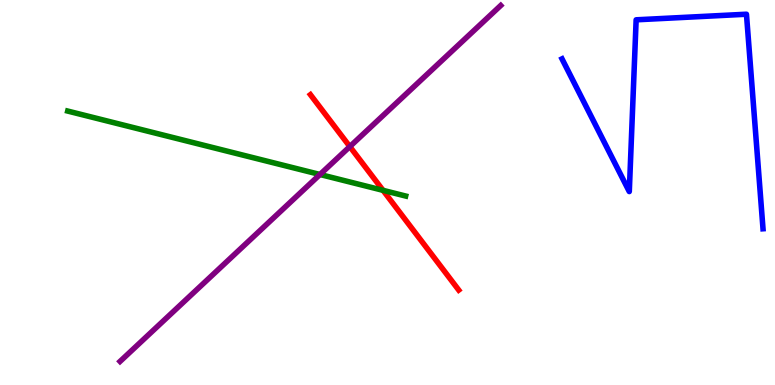[{'lines': ['blue', 'red'], 'intersections': []}, {'lines': ['green', 'red'], 'intersections': [{'x': 4.94, 'y': 5.06}]}, {'lines': ['purple', 'red'], 'intersections': [{'x': 4.51, 'y': 6.19}]}, {'lines': ['blue', 'green'], 'intersections': []}, {'lines': ['blue', 'purple'], 'intersections': []}, {'lines': ['green', 'purple'], 'intersections': [{'x': 4.13, 'y': 5.47}]}]